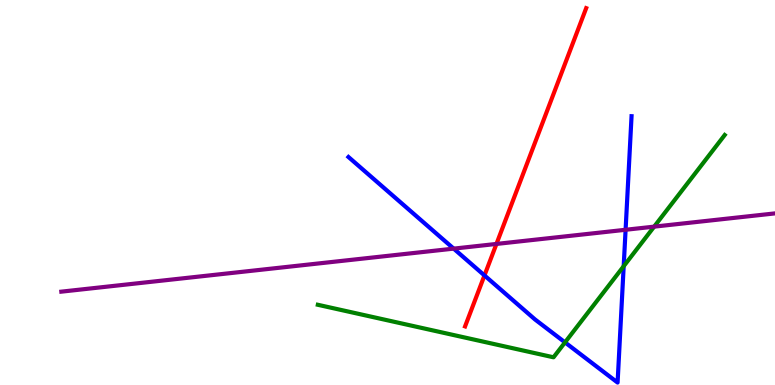[{'lines': ['blue', 'red'], 'intersections': [{'x': 6.25, 'y': 2.85}]}, {'lines': ['green', 'red'], 'intersections': []}, {'lines': ['purple', 'red'], 'intersections': [{'x': 6.41, 'y': 3.66}]}, {'lines': ['blue', 'green'], 'intersections': [{'x': 7.29, 'y': 1.11}, {'x': 8.05, 'y': 3.09}]}, {'lines': ['blue', 'purple'], 'intersections': [{'x': 5.85, 'y': 3.54}, {'x': 8.07, 'y': 4.03}]}, {'lines': ['green', 'purple'], 'intersections': [{'x': 8.44, 'y': 4.11}]}]